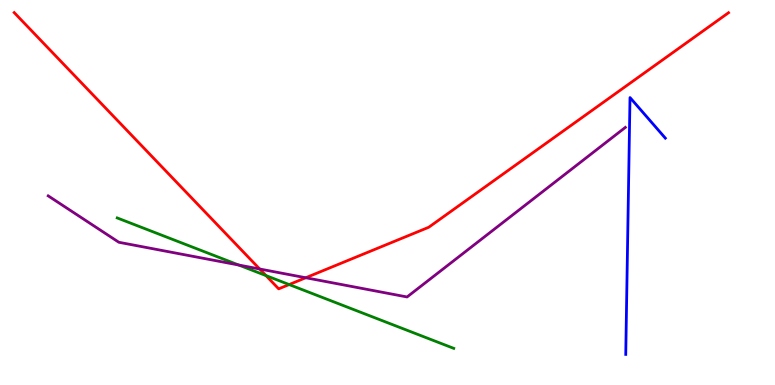[{'lines': ['blue', 'red'], 'intersections': []}, {'lines': ['green', 'red'], 'intersections': [{'x': 3.43, 'y': 2.84}, {'x': 3.73, 'y': 2.61}]}, {'lines': ['purple', 'red'], 'intersections': [{'x': 3.35, 'y': 3.01}, {'x': 3.95, 'y': 2.79}]}, {'lines': ['blue', 'green'], 'intersections': []}, {'lines': ['blue', 'purple'], 'intersections': []}, {'lines': ['green', 'purple'], 'intersections': [{'x': 3.08, 'y': 3.12}]}]